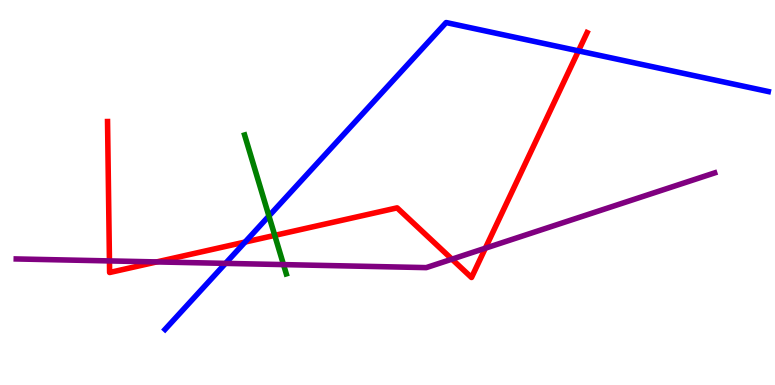[{'lines': ['blue', 'red'], 'intersections': [{'x': 3.16, 'y': 3.71}, {'x': 7.46, 'y': 8.68}]}, {'lines': ['green', 'red'], 'intersections': [{'x': 3.55, 'y': 3.89}]}, {'lines': ['purple', 'red'], 'intersections': [{'x': 1.41, 'y': 3.22}, {'x': 2.02, 'y': 3.2}, {'x': 5.83, 'y': 3.27}, {'x': 6.26, 'y': 3.55}]}, {'lines': ['blue', 'green'], 'intersections': [{'x': 3.47, 'y': 4.39}]}, {'lines': ['blue', 'purple'], 'intersections': [{'x': 2.91, 'y': 3.16}]}, {'lines': ['green', 'purple'], 'intersections': [{'x': 3.66, 'y': 3.13}]}]